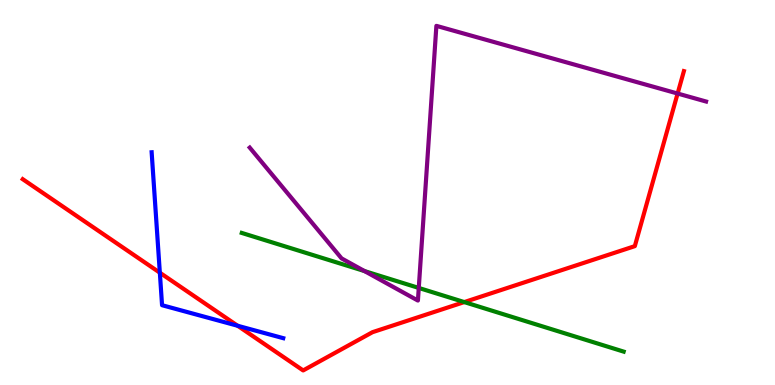[{'lines': ['blue', 'red'], 'intersections': [{'x': 2.06, 'y': 2.92}, {'x': 3.07, 'y': 1.54}]}, {'lines': ['green', 'red'], 'intersections': [{'x': 5.99, 'y': 2.15}]}, {'lines': ['purple', 'red'], 'intersections': [{'x': 8.74, 'y': 7.57}]}, {'lines': ['blue', 'green'], 'intersections': []}, {'lines': ['blue', 'purple'], 'intersections': []}, {'lines': ['green', 'purple'], 'intersections': [{'x': 4.7, 'y': 2.96}, {'x': 5.4, 'y': 2.52}]}]